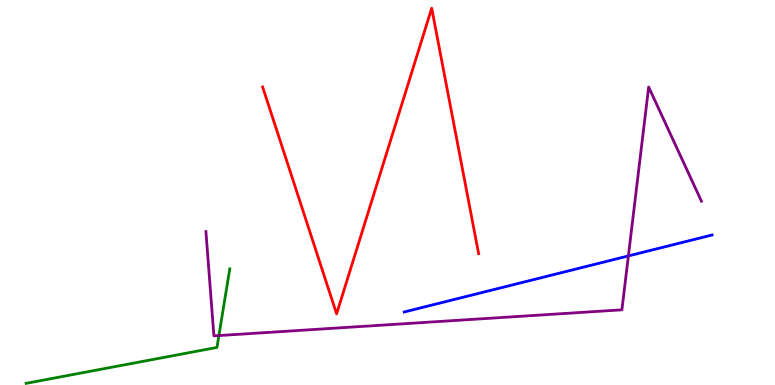[{'lines': ['blue', 'red'], 'intersections': []}, {'lines': ['green', 'red'], 'intersections': []}, {'lines': ['purple', 'red'], 'intersections': []}, {'lines': ['blue', 'green'], 'intersections': []}, {'lines': ['blue', 'purple'], 'intersections': [{'x': 8.11, 'y': 3.35}]}, {'lines': ['green', 'purple'], 'intersections': [{'x': 2.82, 'y': 1.28}]}]